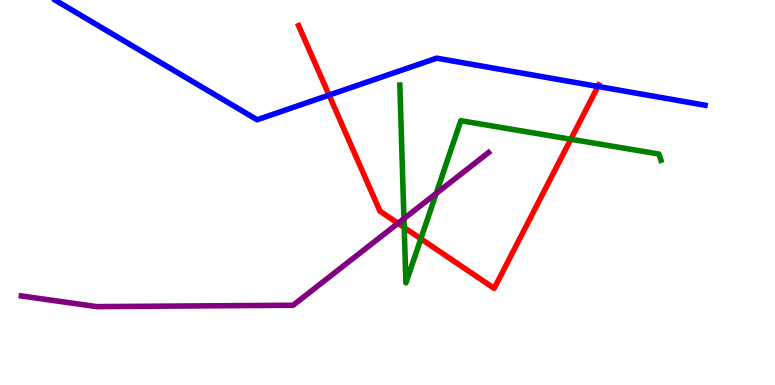[{'lines': ['blue', 'red'], 'intersections': [{'x': 4.25, 'y': 7.53}, {'x': 7.72, 'y': 7.75}]}, {'lines': ['green', 'red'], 'intersections': [{'x': 5.22, 'y': 4.09}, {'x': 5.43, 'y': 3.8}, {'x': 7.37, 'y': 6.38}]}, {'lines': ['purple', 'red'], 'intersections': [{'x': 5.14, 'y': 4.2}]}, {'lines': ['blue', 'green'], 'intersections': []}, {'lines': ['blue', 'purple'], 'intersections': []}, {'lines': ['green', 'purple'], 'intersections': [{'x': 5.21, 'y': 4.32}, {'x': 5.63, 'y': 4.98}]}]